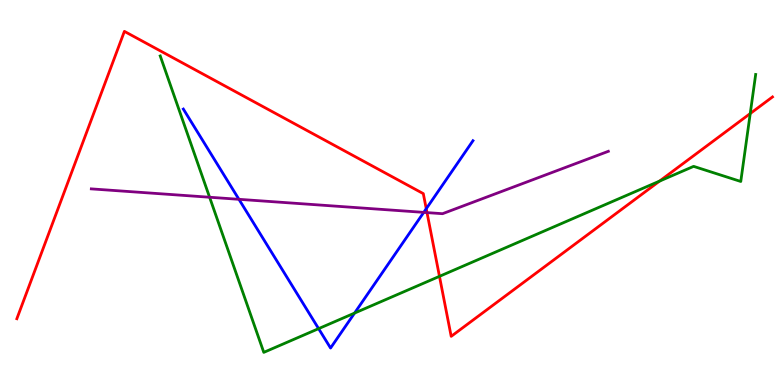[{'lines': ['blue', 'red'], 'intersections': [{'x': 5.5, 'y': 4.58}]}, {'lines': ['green', 'red'], 'intersections': [{'x': 5.67, 'y': 2.82}, {'x': 8.51, 'y': 5.3}, {'x': 9.68, 'y': 7.05}]}, {'lines': ['purple', 'red'], 'intersections': [{'x': 5.51, 'y': 4.48}]}, {'lines': ['blue', 'green'], 'intersections': [{'x': 4.11, 'y': 1.46}, {'x': 4.58, 'y': 1.87}]}, {'lines': ['blue', 'purple'], 'intersections': [{'x': 3.08, 'y': 4.82}, {'x': 5.47, 'y': 4.48}]}, {'lines': ['green', 'purple'], 'intersections': [{'x': 2.7, 'y': 4.88}]}]